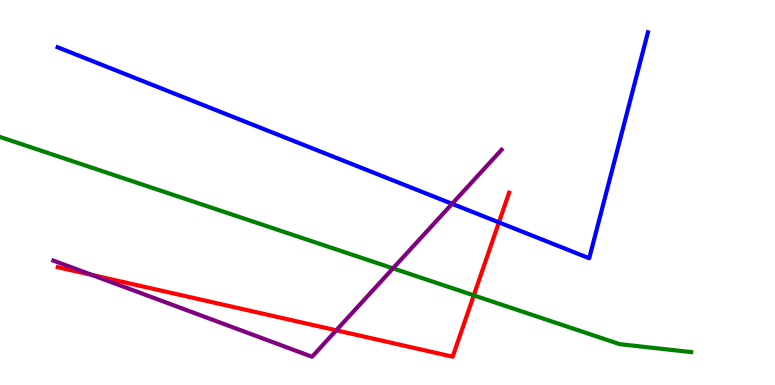[{'lines': ['blue', 'red'], 'intersections': [{'x': 6.44, 'y': 4.22}]}, {'lines': ['green', 'red'], 'intersections': [{'x': 6.11, 'y': 2.33}]}, {'lines': ['purple', 'red'], 'intersections': [{'x': 1.19, 'y': 2.86}, {'x': 4.34, 'y': 1.42}]}, {'lines': ['blue', 'green'], 'intersections': []}, {'lines': ['blue', 'purple'], 'intersections': [{'x': 5.83, 'y': 4.71}]}, {'lines': ['green', 'purple'], 'intersections': [{'x': 5.07, 'y': 3.03}]}]